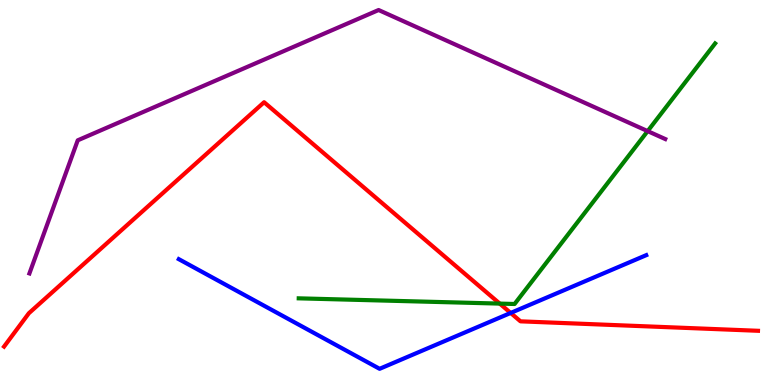[{'lines': ['blue', 'red'], 'intersections': [{'x': 6.59, 'y': 1.87}]}, {'lines': ['green', 'red'], 'intersections': [{'x': 6.45, 'y': 2.11}]}, {'lines': ['purple', 'red'], 'intersections': []}, {'lines': ['blue', 'green'], 'intersections': []}, {'lines': ['blue', 'purple'], 'intersections': []}, {'lines': ['green', 'purple'], 'intersections': [{'x': 8.36, 'y': 6.59}]}]